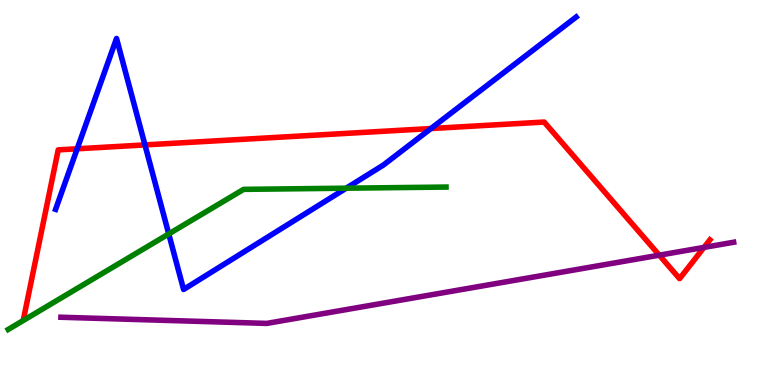[{'lines': ['blue', 'red'], 'intersections': [{'x': 0.996, 'y': 6.14}, {'x': 1.87, 'y': 6.24}, {'x': 5.56, 'y': 6.66}]}, {'lines': ['green', 'red'], 'intersections': []}, {'lines': ['purple', 'red'], 'intersections': [{'x': 8.51, 'y': 3.37}, {'x': 9.08, 'y': 3.57}]}, {'lines': ['blue', 'green'], 'intersections': [{'x': 2.18, 'y': 3.92}, {'x': 4.47, 'y': 5.11}]}, {'lines': ['blue', 'purple'], 'intersections': []}, {'lines': ['green', 'purple'], 'intersections': []}]